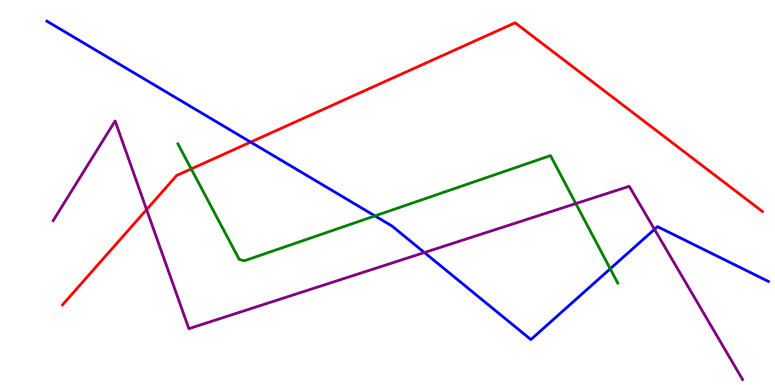[{'lines': ['blue', 'red'], 'intersections': [{'x': 3.23, 'y': 6.31}]}, {'lines': ['green', 'red'], 'intersections': [{'x': 2.47, 'y': 5.61}]}, {'lines': ['purple', 'red'], 'intersections': [{'x': 1.89, 'y': 4.56}]}, {'lines': ['blue', 'green'], 'intersections': [{'x': 4.84, 'y': 4.39}, {'x': 7.87, 'y': 3.02}]}, {'lines': ['blue', 'purple'], 'intersections': [{'x': 5.48, 'y': 3.44}, {'x': 8.44, 'y': 4.04}]}, {'lines': ['green', 'purple'], 'intersections': [{'x': 7.43, 'y': 4.71}]}]